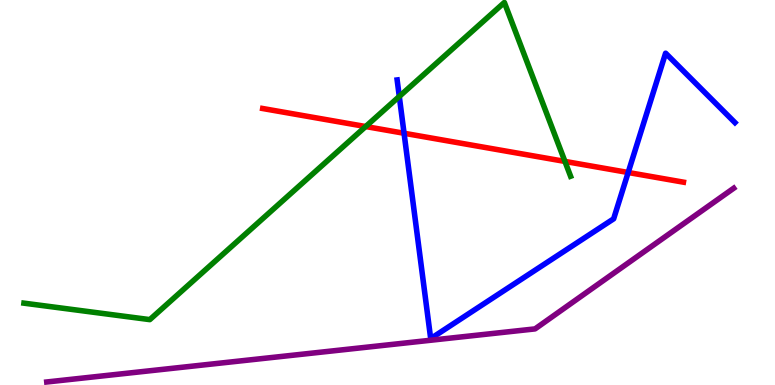[{'lines': ['blue', 'red'], 'intersections': [{'x': 5.21, 'y': 6.54}, {'x': 8.11, 'y': 5.52}]}, {'lines': ['green', 'red'], 'intersections': [{'x': 4.72, 'y': 6.71}, {'x': 7.29, 'y': 5.81}]}, {'lines': ['purple', 'red'], 'intersections': []}, {'lines': ['blue', 'green'], 'intersections': [{'x': 5.15, 'y': 7.49}]}, {'lines': ['blue', 'purple'], 'intersections': []}, {'lines': ['green', 'purple'], 'intersections': []}]